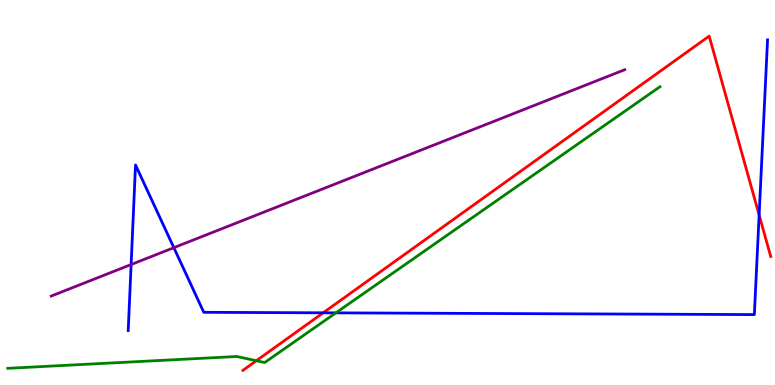[{'lines': ['blue', 'red'], 'intersections': [{'x': 4.17, 'y': 1.88}, {'x': 9.8, 'y': 4.42}]}, {'lines': ['green', 'red'], 'intersections': [{'x': 3.31, 'y': 0.631}]}, {'lines': ['purple', 'red'], 'intersections': []}, {'lines': ['blue', 'green'], 'intersections': [{'x': 4.33, 'y': 1.87}]}, {'lines': ['blue', 'purple'], 'intersections': [{'x': 1.69, 'y': 3.13}, {'x': 2.24, 'y': 3.57}]}, {'lines': ['green', 'purple'], 'intersections': []}]